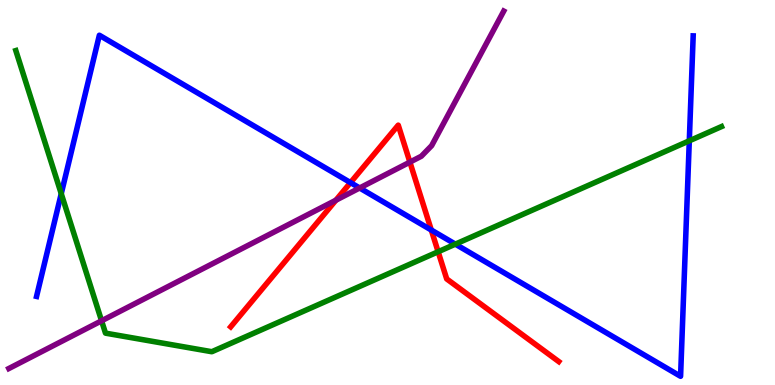[{'lines': ['blue', 'red'], 'intersections': [{'x': 4.52, 'y': 5.26}, {'x': 5.57, 'y': 4.03}]}, {'lines': ['green', 'red'], 'intersections': [{'x': 5.65, 'y': 3.46}]}, {'lines': ['purple', 'red'], 'intersections': [{'x': 4.33, 'y': 4.8}, {'x': 5.29, 'y': 5.79}]}, {'lines': ['blue', 'green'], 'intersections': [{'x': 0.79, 'y': 4.97}, {'x': 5.88, 'y': 3.66}, {'x': 8.89, 'y': 6.34}]}, {'lines': ['blue', 'purple'], 'intersections': [{'x': 4.64, 'y': 5.12}]}, {'lines': ['green', 'purple'], 'intersections': [{'x': 1.31, 'y': 1.67}]}]